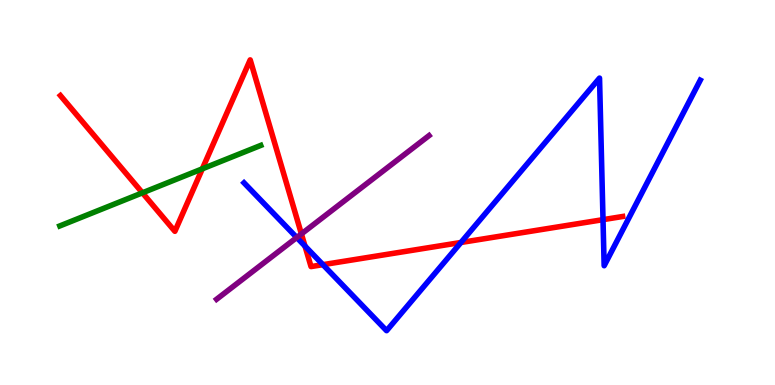[{'lines': ['blue', 'red'], 'intersections': [{'x': 3.94, 'y': 3.61}, {'x': 4.17, 'y': 3.13}, {'x': 5.95, 'y': 3.7}, {'x': 7.78, 'y': 4.29}]}, {'lines': ['green', 'red'], 'intersections': [{'x': 1.84, 'y': 4.99}, {'x': 2.61, 'y': 5.62}]}, {'lines': ['purple', 'red'], 'intersections': [{'x': 3.89, 'y': 3.92}]}, {'lines': ['blue', 'green'], 'intersections': []}, {'lines': ['blue', 'purple'], 'intersections': [{'x': 3.83, 'y': 3.83}]}, {'lines': ['green', 'purple'], 'intersections': []}]